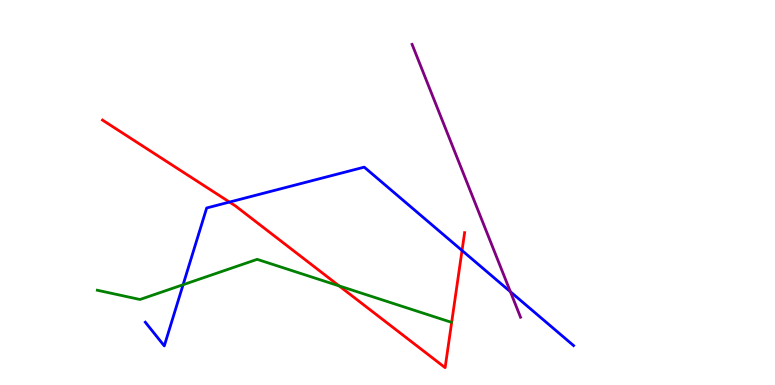[{'lines': ['blue', 'red'], 'intersections': [{'x': 2.96, 'y': 4.75}, {'x': 5.96, 'y': 3.49}]}, {'lines': ['green', 'red'], 'intersections': [{'x': 4.38, 'y': 2.57}]}, {'lines': ['purple', 'red'], 'intersections': []}, {'lines': ['blue', 'green'], 'intersections': [{'x': 2.36, 'y': 2.6}]}, {'lines': ['blue', 'purple'], 'intersections': [{'x': 6.59, 'y': 2.42}]}, {'lines': ['green', 'purple'], 'intersections': []}]